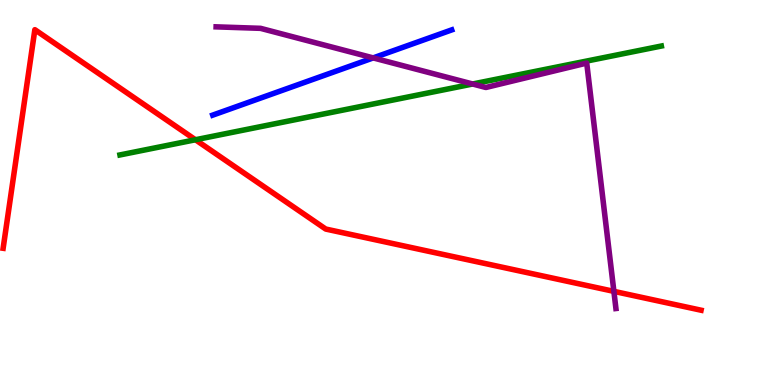[{'lines': ['blue', 'red'], 'intersections': []}, {'lines': ['green', 'red'], 'intersections': [{'x': 2.52, 'y': 6.37}]}, {'lines': ['purple', 'red'], 'intersections': [{'x': 7.92, 'y': 2.43}]}, {'lines': ['blue', 'green'], 'intersections': []}, {'lines': ['blue', 'purple'], 'intersections': [{'x': 4.82, 'y': 8.5}]}, {'lines': ['green', 'purple'], 'intersections': [{'x': 6.1, 'y': 7.82}]}]